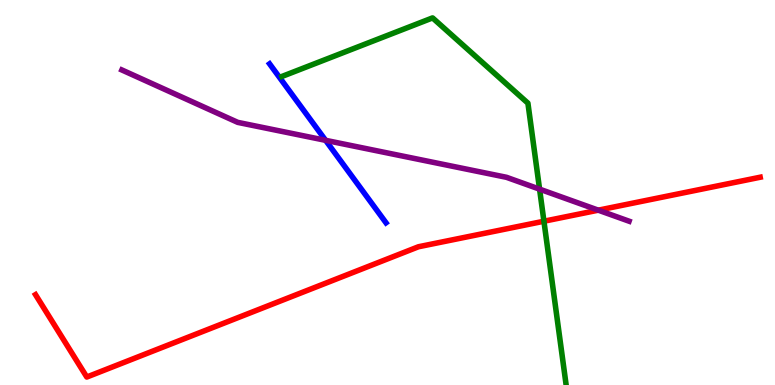[{'lines': ['blue', 'red'], 'intersections': []}, {'lines': ['green', 'red'], 'intersections': [{'x': 7.02, 'y': 4.25}]}, {'lines': ['purple', 'red'], 'intersections': [{'x': 7.72, 'y': 4.54}]}, {'lines': ['blue', 'green'], 'intersections': []}, {'lines': ['blue', 'purple'], 'intersections': [{'x': 4.2, 'y': 6.36}]}, {'lines': ['green', 'purple'], 'intersections': [{'x': 6.96, 'y': 5.09}]}]